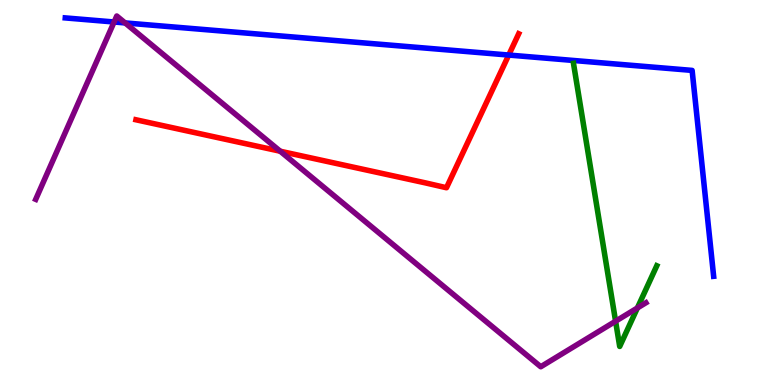[{'lines': ['blue', 'red'], 'intersections': [{'x': 6.56, 'y': 8.57}]}, {'lines': ['green', 'red'], 'intersections': []}, {'lines': ['purple', 'red'], 'intersections': [{'x': 3.62, 'y': 6.07}]}, {'lines': ['blue', 'green'], 'intersections': []}, {'lines': ['blue', 'purple'], 'intersections': [{'x': 1.47, 'y': 9.43}, {'x': 1.61, 'y': 9.4}]}, {'lines': ['green', 'purple'], 'intersections': [{'x': 7.94, 'y': 1.66}, {'x': 8.22, 'y': 2.0}]}]